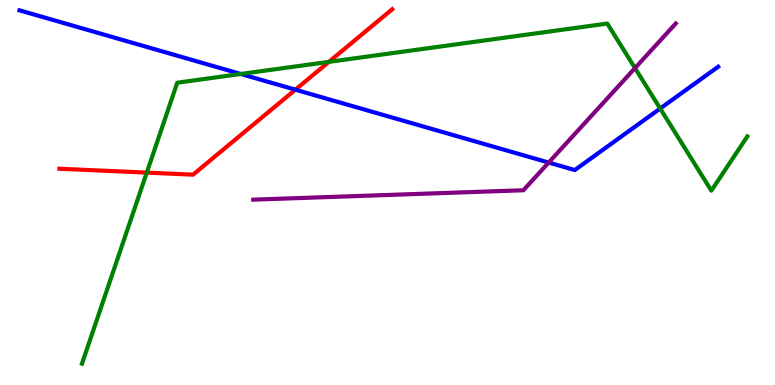[{'lines': ['blue', 'red'], 'intersections': [{'x': 3.81, 'y': 7.67}]}, {'lines': ['green', 'red'], 'intersections': [{'x': 1.89, 'y': 5.52}, {'x': 4.24, 'y': 8.39}]}, {'lines': ['purple', 'red'], 'intersections': []}, {'lines': ['blue', 'green'], 'intersections': [{'x': 3.11, 'y': 8.08}, {'x': 8.52, 'y': 7.18}]}, {'lines': ['blue', 'purple'], 'intersections': [{'x': 7.08, 'y': 5.78}]}, {'lines': ['green', 'purple'], 'intersections': [{'x': 8.19, 'y': 8.23}]}]